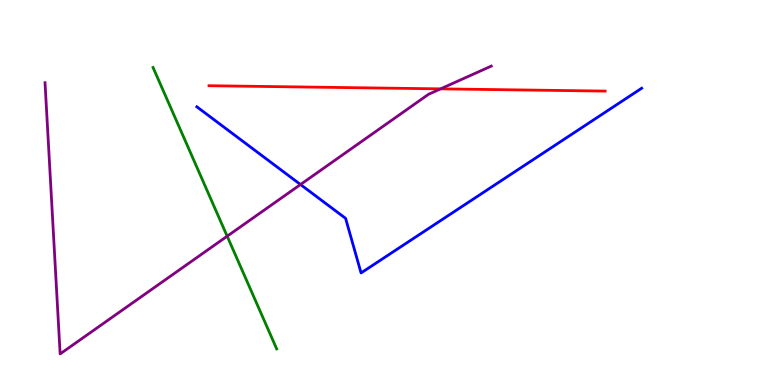[{'lines': ['blue', 'red'], 'intersections': []}, {'lines': ['green', 'red'], 'intersections': []}, {'lines': ['purple', 'red'], 'intersections': [{'x': 5.69, 'y': 7.69}]}, {'lines': ['blue', 'green'], 'intersections': []}, {'lines': ['blue', 'purple'], 'intersections': [{'x': 3.88, 'y': 5.21}]}, {'lines': ['green', 'purple'], 'intersections': [{'x': 2.93, 'y': 3.86}]}]